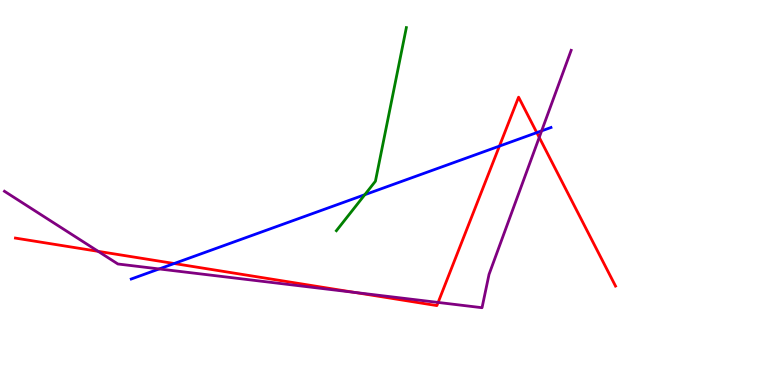[{'lines': ['blue', 'red'], 'intersections': [{'x': 2.25, 'y': 3.16}, {'x': 6.44, 'y': 6.2}, {'x': 6.93, 'y': 6.56}]}, {'lines': ['green', 'red'], 'intersections': []}, {'lines': ['purple', 'red'], 'intersections': [{'x': 1.27, 'y': 3.47}, {'x': 4.57, 'y': 2.41}, {'x': 5.65, 'y': 2.14}, {'x': 6.96, 'y': 6.43}]}, {'lines': ['blue', 'green'], 'intersections': [{'x': 4.71, 'y': 4.94}]}, {'lines': ['blue', 'purple'], 'intersections': [{'x': 2.05, 'y': 3.01}, {'x': 6.99, 'y': 6.6}]}, {'lines': ['green', 'purple'], 'intersections': []}]